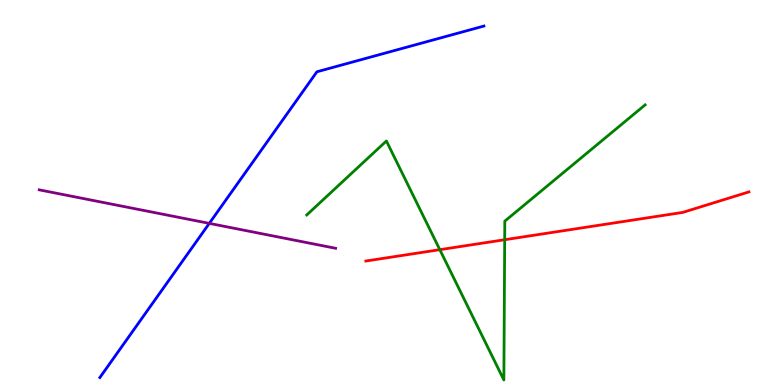[{'lines': ['blue', 'red'], 'intersections': []}, {'lines': ['green', 'red'], 'intersections': [{'x': 5.68, 'y': 3.51}, {'x': 6.51, 'y': 3.77}]}, {'lines': ['purple', 'red'], 'intersections': []}, {'lines': ['blue', 'green'], 'intersections': []}, {'lines': ['blue', 'purple'], 'intersections': [{'x': 2.7, 'y': 4.2}]}, {'lines': ['green', 'purple'], 'intersections': []}]